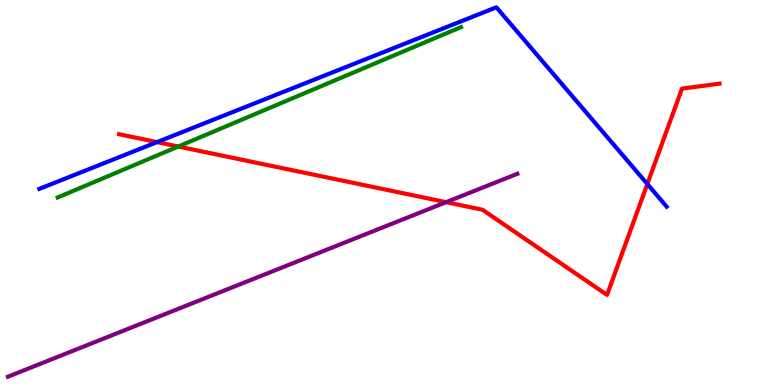[{'lines': ['blue', 'red'], 'intersections': [{'x': 2.03, 'y': 6.31}, {'x': 8.35, 'y': 5.22}]}, {'lines': ['green', 'red'], 'intersections': [{'x': 2.3, 'y': 6.19}]}, {'lines': ['purple', 'red'], 'intersections': [{'x': 5.76, 'y': 4.75}]}, {'lines': ['blue', 'green'], 'intersections': []}, {'lines': ['blue', 'purple'], 'intersections': []}, {'lines': ['green', 'purple'], 'intersections': []}]